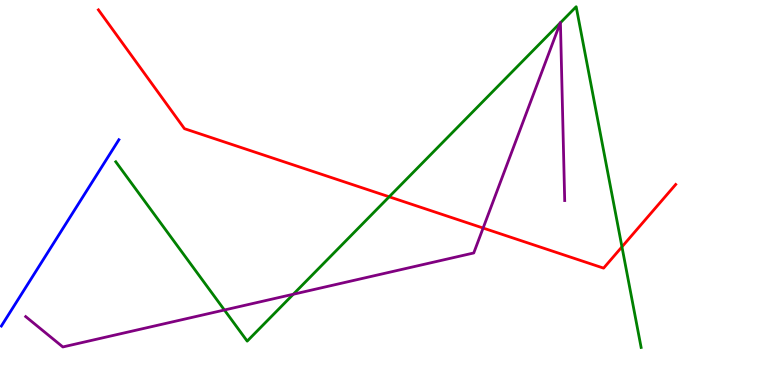[{'lines': ['blue', 'red'], 'intersections': []}, {'lines': ['green', 'red'], 'intersections': [{'x': 5.02, 'y': 4.89}, {'x': 8.03, 'y': 3.59}]}, {'lines': ['purple', 'red'], 'intersections': [{'x': 6.23, 'y': 4.08}]}, {'lines': ['blue', 'green'], 'intersections': []}, {'lines': ['blue', 'purple'], 'intersections': []}, {'lines': ['green', 'purple'], 'intersections': [{'x': 2.9, 'y': 1.95}, {'x': 3.78, 'y': 2.36}, {'x': 7.23, 'y': 9.41}, {'x': 7.23, 'y': 9.41}]}]